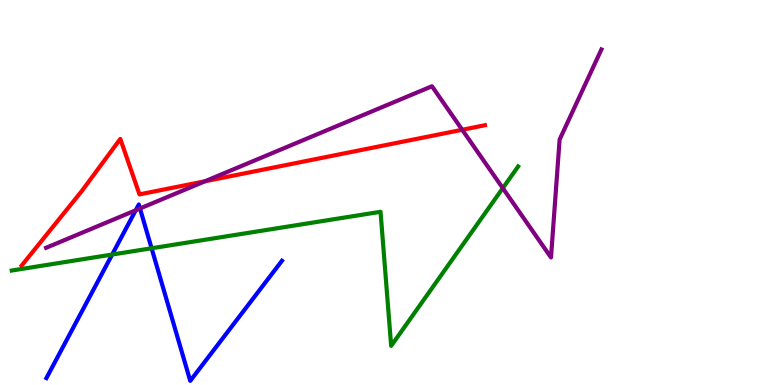[{'lines': ['blue', 'red'], 'intersections': []}, {'lines': ['green', 'red'], 'intersections': []}, {'lines': ['purple', 'red'], 'intersections': [{'x': 2.64, 'y': 5.29}, {'x': 5.96, 'y': 6.63}]}, {'lines': ['blue', 'green'], 'intersections': [{'x': 1.45, 'y': 3.39}, {'x': 1.96, 'y': 3.55}]}, {'lines': ['blue', 'purple'], 'intersections': [{'x': 1.75, 'y': 4.54}, {'x': 1.81, 'y': 4.58}]}, {'lines': ['green', 'purple'], 'intersections': [{'x': 6.49, 'y': 5.11}]}]